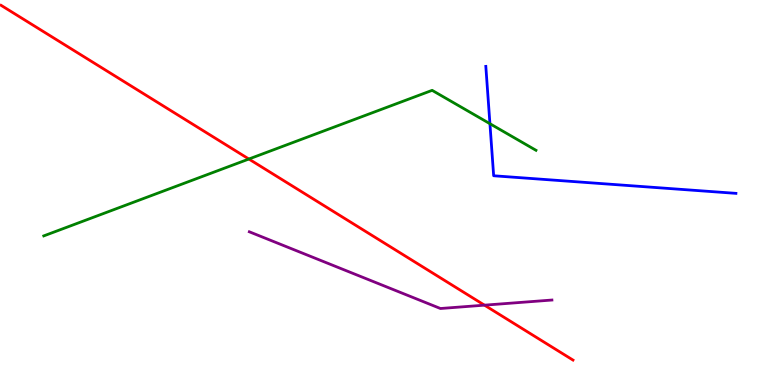[{'lines': ['blue', 'red'], 'intersections': []}, {'lines': ['green', 'red'], 'intersections': [{'x': 3.21, 'y': 5.87}]}, {'lines': ['purple', 'red'], 'intersections': [{'x': 6.25, 'y': 2.07}]}, {'lines': ['blue', 'green'], 'intersections': [{'x': 6.32, 'y': 6.79}]}, {'lines': ['blue', 'purple'], 'intersections': []}, {'lines': ['green', 'purple'], 'intersections': []}]